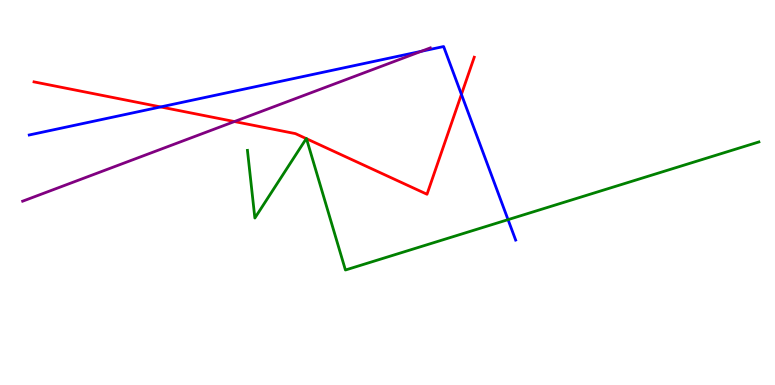[{'lines': ['blue', 'red'], 'intersections': [{'x': 2.07, 'y': 7.22}, {'x': 5.95, 'y': 7.55}]}, {'lines': ['green', 'red'], 'intersections': [{'x': 3.95, 'y': 6.4}, {'x': 3.95, 'y': 6.4}]}, {'lines': ['purple', 'red'], 'intersections': [{'x': 3.02, 'y': 6.84}]}, {'lines': ['blue', 'green'], 'intersections': [{'x': 6.56, 'y': 4.3}]}, {'lines': ['blue', 'purple'], 'intersections': [{'x': 5.44, 'y': 8.67}]}, {'lines': ['green', 'purple'], 'intersections': []}]